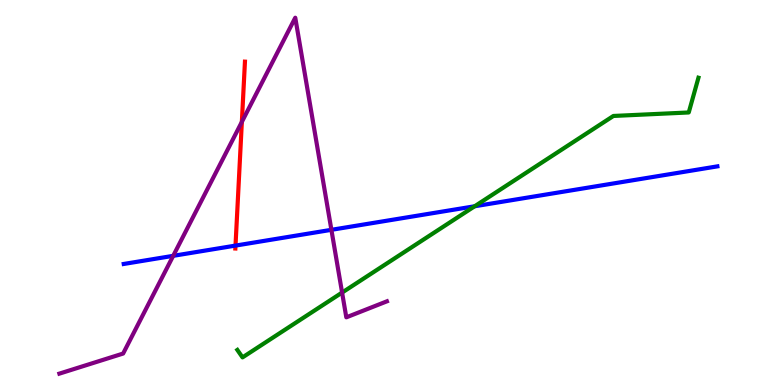[{'lines': ['blue', 'red'], 'intersections': [{'x': 3.04, 'y': 3.62}]}, {'lines': ['green', 'red'], 'intersections': []}, {'lines': ['purple', 'red'], 'intersections': [{'x': 3.12, 'y': 6.83}]}, {'lines': ['blue', 'green'], 'intersections': [{'x': 6.12, 'y': 4.64}]}, {'lines': ['blue', 'purple'], 'intersections': [{'x': 2.23, 'y': 3.35}, {'x': 4.28, 'y': 4.03}]}, {'lines': ['green', 'purple'], 'intersections': [{'x': 4.41, 'y': 2.4}]}]